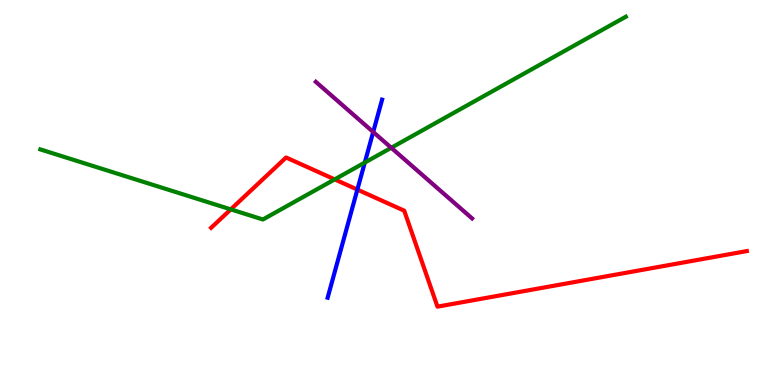[{'lines': ['blue', 'red'], 'intersections': [{'x': 4.61, 'y': 5.08}]}, {'lines': ['green', 'red'], 'intersections': [{'x': 2.98, 'y': 4.56}, {'x': 4.32, 'y': 5.34}]}, {'lines': ['purple', 'red'], 'intersections': []}, {'lines': ['blue', 'green'], 'intersections': [{'x': 4.71, 'y': 5.78}]}, {'lines': ['blue', 'purple'], 'intersections': [{'x': 4.82, 'y': 6.57}]}, {'lines': ['green', 'purple'], 'intersections': [{'x': 5.05, 'y': 6.16}]}]